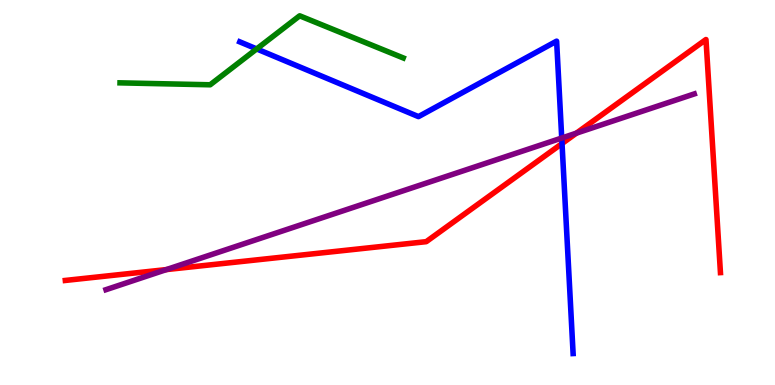[{'lines': ['blue', 'red'], 'intersections': [{'x': 7.25, 'y': 6.27}]}, {'lines': ['green', 'red'], 'intersections': []}, {'lines': ['purple', 'red'], 'intersections': [{'x': 2.15, 'y': 3.0}, {'x': 7.44, 'y': 6.54}]}, {'lines': ['blue', 'green'], 'intersections': [{'x': 3.31, 'y': 8.73}]}, {'lines': ['blue', 'purple'], 'intersections': [{'x': 7.25, 'y': 6.41}]}, {'lines': ['green', 'purple'], 'intersections': []}]